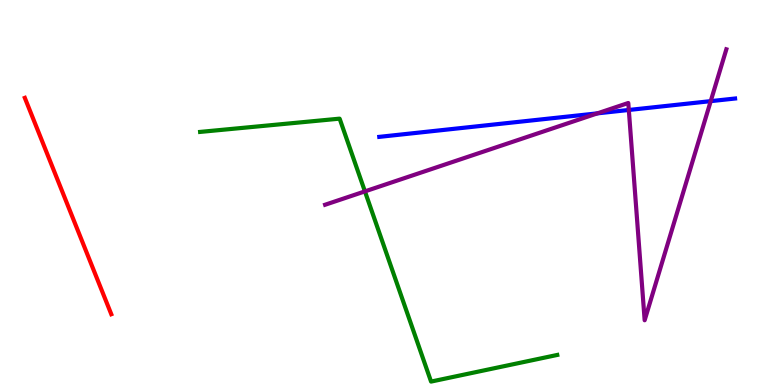[{'lines': ['blue', 'red'], 'intersections': []}, {'lines': ['green', 'red'], 'intersections': []}, {'lines': ['purple', 'red'], 'intersections': []}, {'lines': ['blue', 'green'], 'intersections': []}, {'lines': ['blue', 'purple'], 'intersections': [{'x': 7.71, 'y': 7.06}, {'x': 8.11, 'y': 7.14}, {'x': 9.17, 'y': 7.37}]}, {'lines': ['green', 'purple'], 'intersections': [{'x': 4.71, 'y': 5.03}]}]